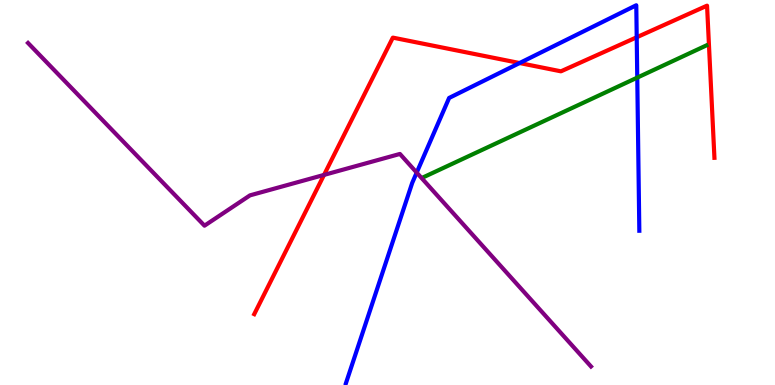[{'lines': ['blue', 'red'], 'intersections': [{'x': 6.7, 'y': 8.36}, {'x': 8.22, 'y': 9.03}]}, {'lines': ['green', 'red'], 'intersections': []}, {'lines': ['purple', 'red'], 'intersections': [{'x': 4.18, 'y': 5.46}]}, {'lines': ['blue', 'green'], 'intersections': [{'x': 8.22, 'y': 7.98}]}, {'lines': ['blue', 'purple'], 'intersections': [{'x': 5.38, 'y': 5.52}]}, {'lines': ['green', 'purple'], 'intersections': []}]